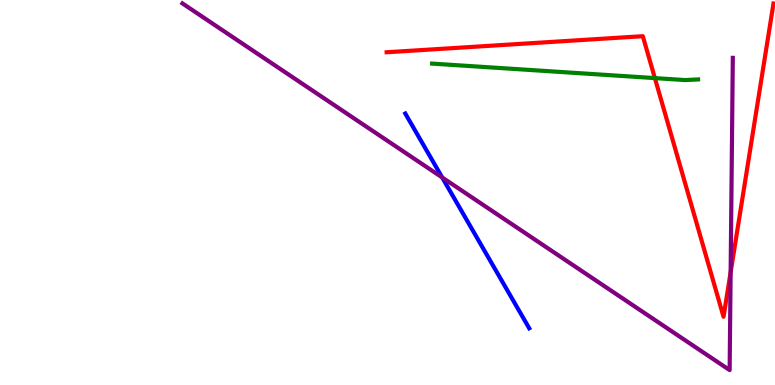[{'lines': ['blue', 'red'], 'intersections': []}, {'lines': ['green', 'red'], 'intersections': [{'x': 8.45, 'y': 7.97}]}, {'lines': ['purple', 'red'], 'intersections': [{'x': 9.43, 'y': 2.93}]}, {'lines': ['blue', 'green'], 'intersections': []}, {'lines': ['blue', 'purple'], 'intersections': [{'x': 5.71, 'y': 5.39}]}, {'lines': ['green', 'purple'], 'intersections': []}]